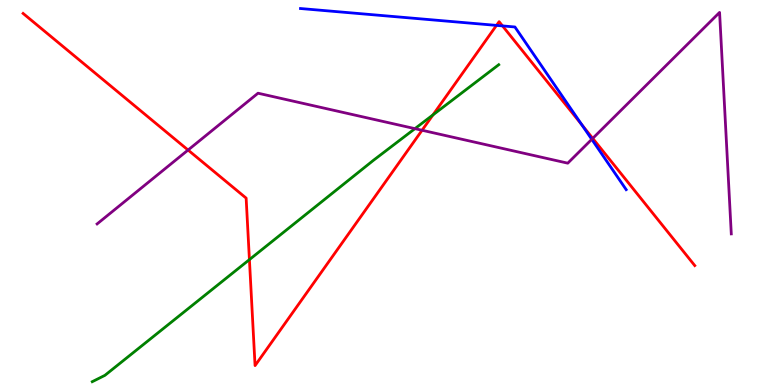[{'lines': ['blue', 'red'], 'intersections': [{'x': 6.41, 'y': 9.34}, {'x': 6.48, 'y': 9.33}, {'x': 7.51, 'y': 6.76}]}, {'lines': ['green', 'red'], 'intersections': [{'x': 3.22, 'y': 3.26}, {'x': 5.59, 'y': 7.02}]}, {'lines': ['purple', 'red'], 'intersections': [{'x': 2.43, 'y': 6.1}, {'x': 5.45, 'y': 6.62}, {'x': 7.65, 'y': 6.41}]}, {'lines': ['blue', 'green'], 'intersections': []}, {'lines': ['blue', 'purple'], 'intersections': [{'x': 7.64, 'y': 6.38}]}, {'lines': ['green', 'purple'], 'intersections': [{'x': 5.35, 'y': 6.66}]}]